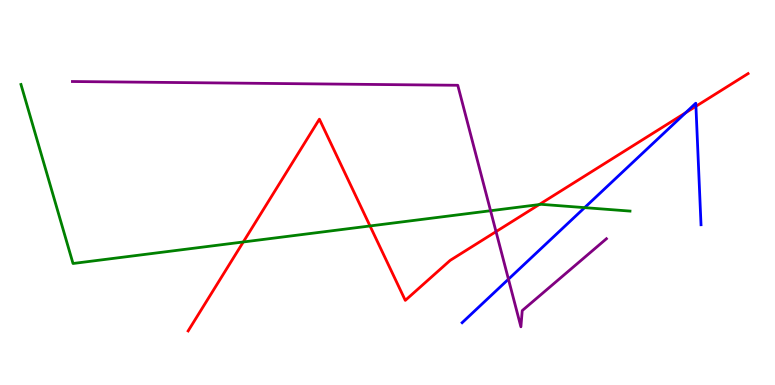[{'lines': ['blue', 'red'], 'intersections': [{'x': 8.85, 'y': 7.07}, {'x': 8.98, 'y': 7.24}]}, {'lines': ['green', 'red'], 'intersections': [{'x': 3.14, 'y': 3.71}, {'x': 4.77, 'y': 4.13}, {'x': 6.96, 'y': 4.69}]}, {'lines': ['purple', 'red'], 'intersections': [{'x': 6.4, 'y': 3.98}]}, {'lines': ['blue', 'green'], 'intersections': [{'x': 7.54, 'y': 4.61}]}, {'lines': ['blue', 'purple'], 'intersections': [{'x': 6.56, 'y': 2.75}]}, {'lines': ['green', 'purple'], 'intersections': [{'x': 6.33, 'y': 4.53}]}]